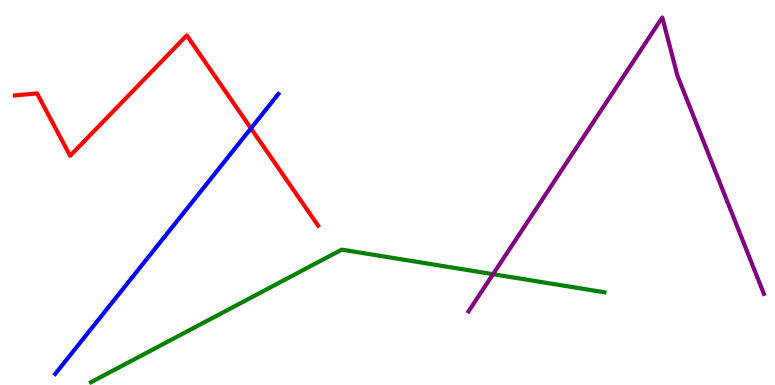[{'lines': ['blue', 'red'], 'intersections': [{'x': 3.24, 'y': 6.67}]}, {'lines': ['green', 'red'], 'intersections': []}, {'lines': ['purple', 'red'], 'intersections': []}, {'lines': ['blue', 'green'], 'intersections': []}, {'lines': ['blue', 'purple'], 'intersections': []}, {'lines': ['green', 'purple'], 'intersections': [{'x': 6.36, 'y': 2.88}]}]